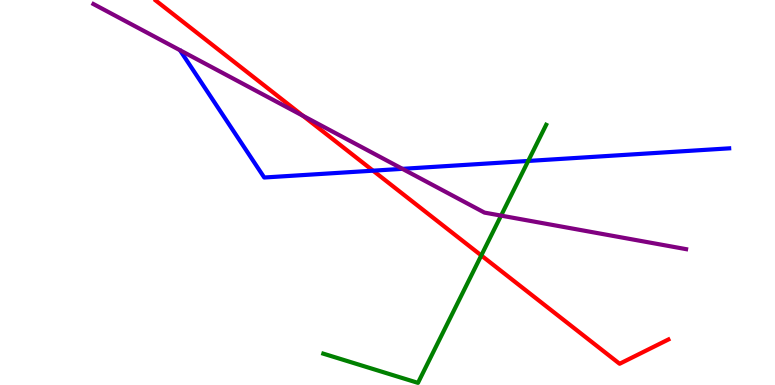[{'lines': ['blue', 'red'], 'intersections': [{'x': 4.81, 'y': 5.57}]}, {'lines': ['green', 'red'], 'intersections': [{'x': 6.21, 'y': 3.37}]}, {'lines': ['purple', 'red'], 'intersections': [{'x': 3.91, 'y': 6.99}]}, {'lines': ['blue', 'green'], 'intersections': [{'x': 6.82, 'y': 5.82}]}, {'lines': ['blue', 'purple'], 'intersections': [{'x': 5.19, 'y': 5.61}]}, {'lines': ['green', 'purple'], 'intersections': [{'x': 6.47, 'y': 4.4}]}]